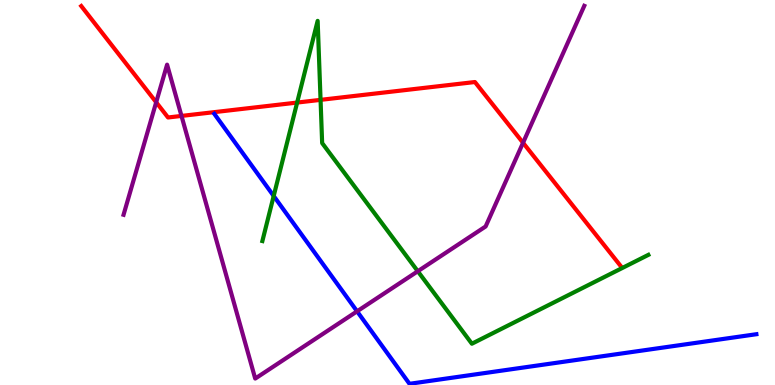[{'lines': ['blue', 'red'], 'intersections': []}, {'lines': ['green', 'red'], 'intersections': [{'x': 3.83, 'y': 7.34}, {'x': 4.14, 'y': 7.41}]}, {'lines': ['purple', 'red'], 'intersections': [{'x': 2.02, 'y': 7.34}, {'x': 2.34, 'y': 6.99}, {'x': 6.75, 'y': 6.29}]}, {'lines': ['blue', 'green'], 'intersections': [{'x': 3.53, 'y': 4.91}]}, {'lines': ['blue', 'purple'], 'intersections': [{'x': 4.61, 'y': 1.91}]}, {'lines': ['green', 'purple'], 'intersections': [{'x': 5.39, 'y': 2.95}]}]